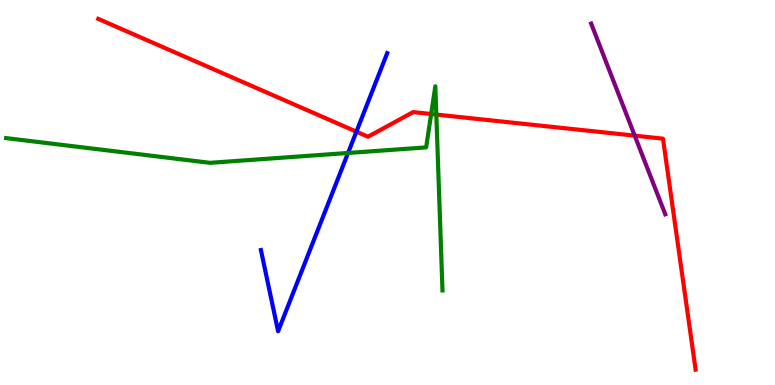[{'lines': ['blue', 'red'], 'intersections': [{'x': 4.6, 'y': 6.58}]}, {'lines': ['green', 'red'], 'intersections': [{'x': 5.56, 'y': 7.04}, {'x': 5.63, 'y': 7.02}]}, {'lines': ['purple', 'red'], 'intersections': [{'x': 8.19, 'y': 6.48}]}, {'lines': ['blue', 'green'], 'intersections': [{'x': 4.49, 'y': 6.03}]}, {'lines': ['blue', 'purple'], 'intersections': []}, {'lines': ['green', 'purple'], 'intersections': []}]